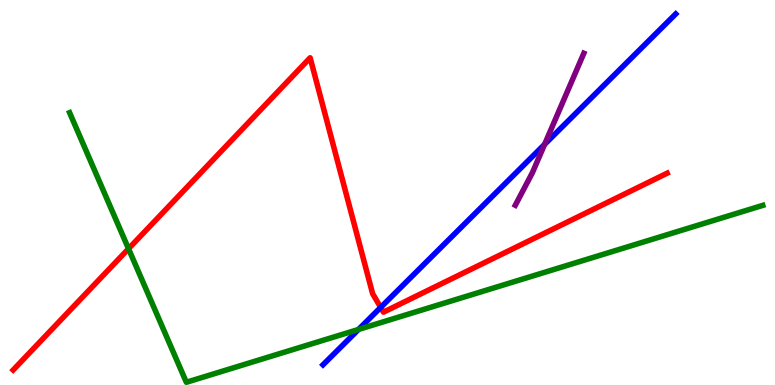[{'lines': ['blue', 'red'], 'intersections': [{'x': 4.91, 'y': 2.02}]}, {'lines': ['green', 'red'], 'intersections': [{'x': 1.66, 'y': 3.54}]}, {'lines': ['purple', 'red'], 'intersections': []}, {'lines': ['blue', 'green'], 'intersections': [{'x': 4.63, 'y': 1.44}]}, {'lines': ['blue', 'purple'], 'intersections': [{'x': 7.03, 'y': 6.25}]}, {'lines': ['green', 'purple'], 'intersections': []}]